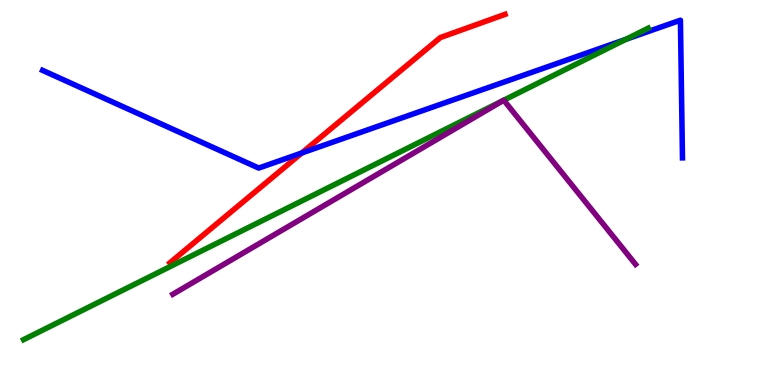[{'lines': ['blue', 'red'], 'intersections': [{'x': 3.89, 'y': 6.03}]}, {'lines': ['green', 'red'], 'intersections': []}, {'lines': ['purple', 'red'], 'intersections': []}, {'lines': ['blue', 'green'], 'intersections': [{'x': 8.07, 'y': 8.98}]}, {'lines': ['blue', 'purple'], 'intersections': []}, {'lines': ['green', 'purple'], 'intersections': [{'x': 6.5, 'y': 7.39}, {'x': 6.5, 'y': 7.4}]}]